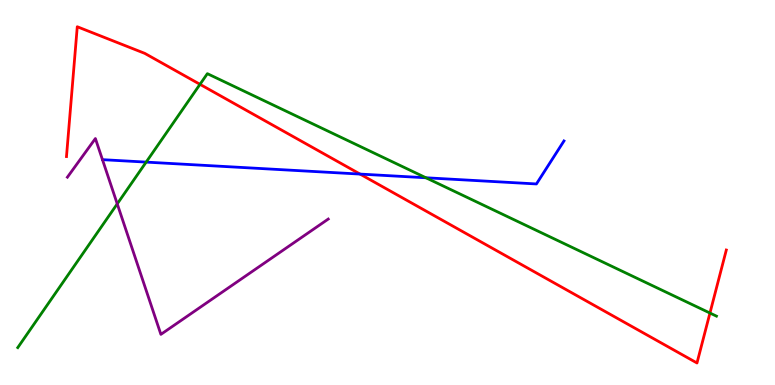[{'lines': ['blue', 'red'], 'intersections': [{'x': 4.65, 'y': 5.48}]}, {'lines': ['green', 'red'], 'intersections': [{'x': 2.58, 'y': 7.81}, {'x': 9.16, 'y': 1.87}]}, {'lines': ['purple', 'red'], 'intersections': []}, {'lines': ['blue', 'green'], 'intersections': [{'x': 1.89, 'y': 5.79}, {'x': 5.5, 'y': 5.38}]}, {'lines': ['blue', 'purple'], 'intersections': []}, {'lines': ['green', 'purple'], 'intersections': [{'x': 1.51, 'y': 4.7}]}]